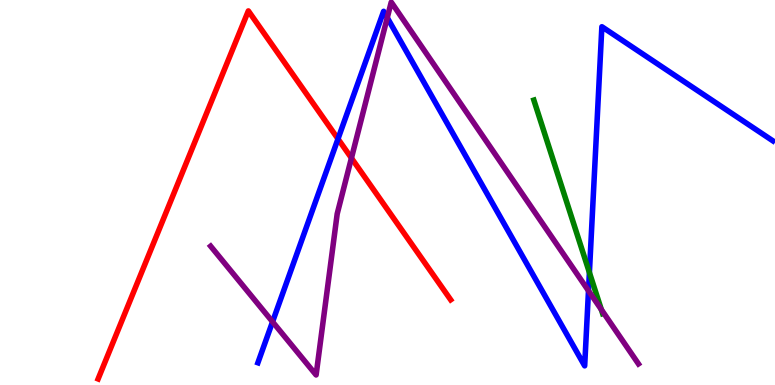[{'lines': ['blue', 'red'], 'intersections': [{'x': 4.36, 'y': 6.39}]}, {'lines': ['green', 'red'], 'intersections': []}, {'lines': ['purple', 'red'], 'intersections': [{'x': 4.53, 'y': 5.89}]}, {'lines': ['blue', 'green'], 'intersections': [{'x': 7.61, 'y': 2.92}]}, {'lines': ['blue', 'purple'], 'intersections': [{'x': 3.52, 'y': 1.64}, {'x': 5.0, 'y': 9.54}, {'x': 7.59, 'y': 2.45}]}, {'lines': ['green', 'purple'], 'intersections': [{'x': 7.76, 'y': 1.96}]}]